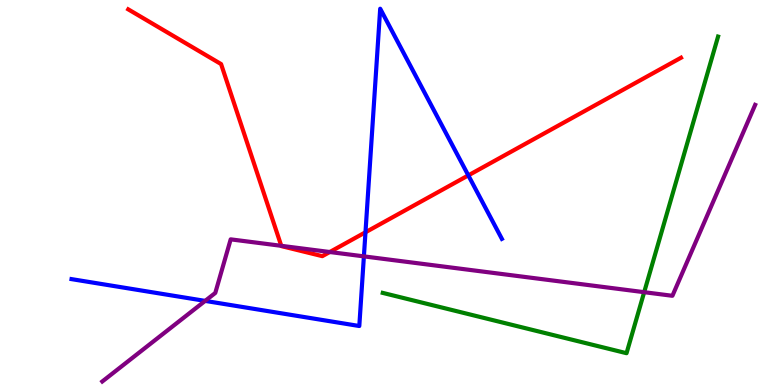[{'lines': ['blue', 'red'], 'intersections': [{'x': 4.72, 'y': 3.97}, {'x': 6.04, 'y': 5.44}]}, {'lines': ['green', 'red'], 'intersections': []}, {'lines': ['purple', 'red'], 'intersections': [{'x': 3.63, 'y': 3.62}, {'x': 4.26, 'y': 3.45}]}, {'lines': ['blue', 'green'], 'intersections': []}, {'lines': ['blue', 'purple'], 'intersections': [{'x': 2.65, 'y': 2.18}, {'x': 4.7, 'y': 3.34}]}, {'lines': ['green', 'purple'], 'intersections': [{'x': 8.31, 'y': 2.41}]}]